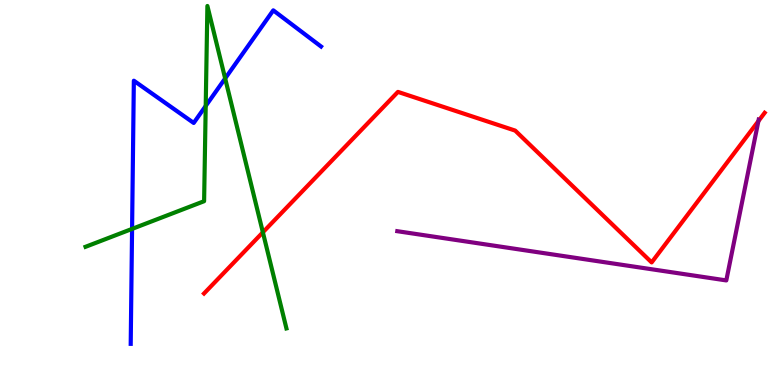[{'lines': ['blue', 'red'], 'intersections': []}, {'lines': ['green', 'red'], 'intersections': [{'x': 3.39, 'y': 3.97}]}, {'lines': ['purple', 'red'], 'intersections': [{'x': 9.79, 'y': 6.85}]}, {'lines': ['blue', 'green'], 'intersections': [{'x': 1.7, 'y': 4.05}, {'x': 2.65, 'y': 7.25}, {'x': 2.91, 'y': 7.96}]}, {'lines': ['blue', 'purple'], 'intersections': []}, {'lines': ['green', 'purple'], 'intersections': []}]